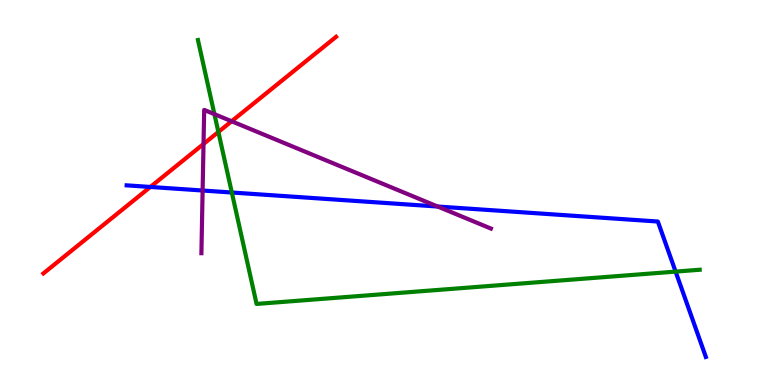[{'lines': ['blue', 'red'], 'intersections': [{'x': 1.94, 'y': 5.14}]}, {'lines': ['green', 'red'], 'intersections': [{'x': 2.82, 'y': 6.57}]}, {'lines': ['purple', 'red'], 'intersections': [{'x': 2.63, 'y': 6.26}, {'x': 2.99, 'y': 6.85}]}, {'lines': ['blue', 'green'], 'intersections': [{'x': 2.99, 'y': 5.0}, {'x': 8.72, 'y': 2.95}]}, {'lines': ['blue', 'purple'], 'intersections': [{'x': 2.61, 'y': 5.05}, {'x': 5.65, 'y': 4.64}]}, {'lines': ['green', 'purple'], 'intersections': [{'x': 2.77, 'y': 7.04}]}]